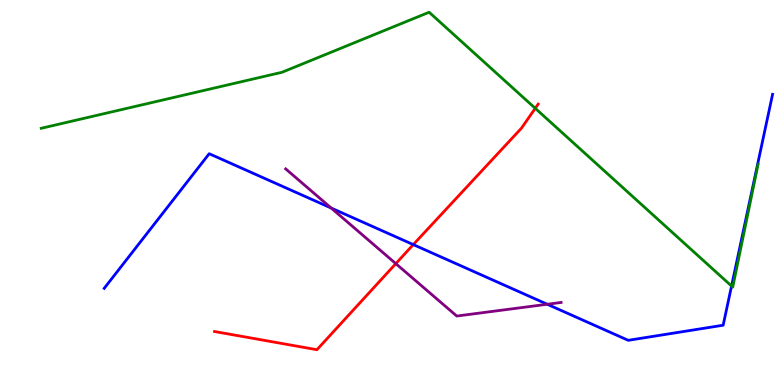[{'lines': ['blue', 'red'], 'intersections': [{'x': 5.33, 'y': 3.65}]}, {'lines': ['green', 'red'], 'intersections': [{'x': 6.91, 'y': 7.19}]}, {'lines': ['purple', 'red'], 'intersections': [{'x': 5.11, 'y': 3.15}]}, {'lines': ['blue', 'green'], 'intersections': [{'x': 9.44, 'y': 2.57}]}, {'lines': ['blue', 'purple'], 'intersections': [{'x': 4.27, 'y': 4.6}, {'x': 7.06, 'y': 2.1}]}, {'lines': ['green', 'purple'], 'intersections': []}]